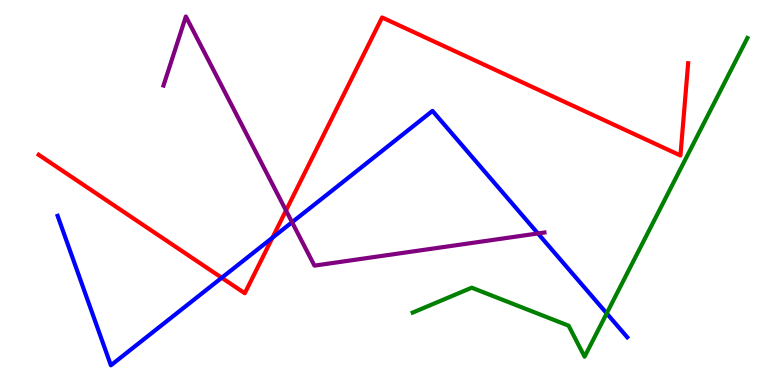[{'lines': ['blue', 'red'], 'intersections': [{'x': 2.86, 'y': 2.79}, {'x': 3.52, 'y': 3.83}]}, {'lines': ['green', 'red'], 'intersections': []}, {'lines': ['purple', 'red'], 'intersections': [{'x': 3.69, 'y': 4.53}]}, {'lines': ['blue', 'green'], 'intersections': [{'x': 7.83, 'y': 1.86}]}, {'lines': ['blue', 'purple'], 'intersections': [{'x': 3.77, 'y': 4.23}, {'x': 6.94, 'y': 3.94}]}, {'lines': ['green', 'purple'], 'intersections': []}]